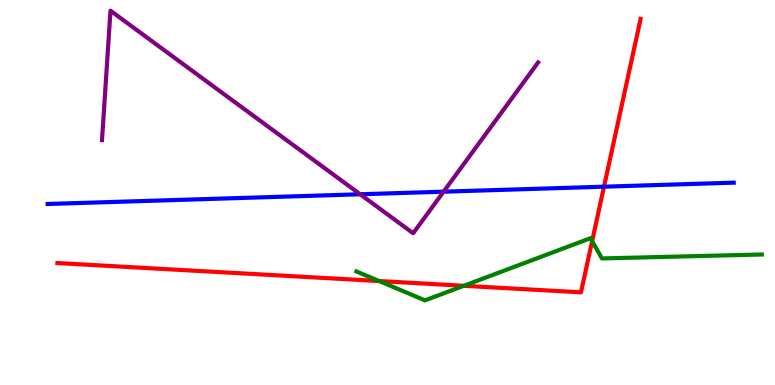[{'lines': ['blue', 'red'], 'intersections': [{'x': 7.79, 'y': 5.15}]}, {'lines': ['green', 'red'], 'intersections': [{'x': 4.89, 'y': 2.7}, {'x': 5.98, 'y': 2.58}, {'x': 7.64, 'y': 3.74}]}, {'lines': ['purple', 'red'], 'intersections': []}, {'lines': ['blue', 'green'], 'intersections': []}, {'lines': ['blue', 'purple'], 'intersections': [{'x': 4.65, 'y': 4.95}, {'x': 5.72, 'y': 5.02}]}, {'lines': ['green', 'purple'], 'intersections': []}]